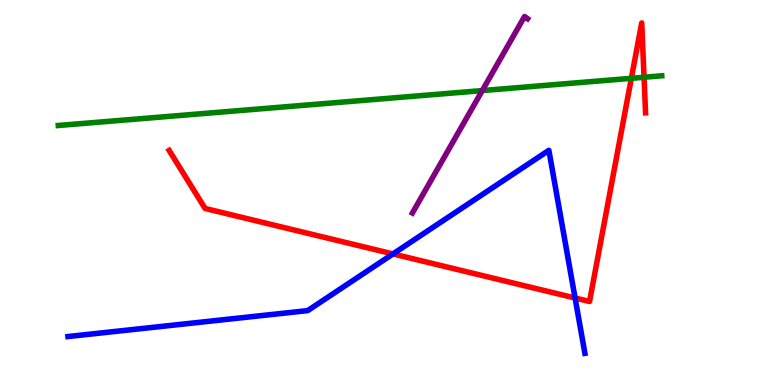[{'lines': ['blue', 'red'], 'intersections': [{'x': 5.07, 'y': 3.4}, {'x': 7.42, 'y': 2.26}]}, {'lines': ['green', 'red'], 'intersections': [{'x': 8.15, 'y': 7.97}, {'x': 8.31, 'y': 7.99}]}, {'lines': ['purple', 'red'], 'intersections': []}, {'lines': ['blue', 'green'], 'intersections': []}, {'lines': ['blue', 'purple'], 'intersections': []}, {'lines': ['green', 'purple'], 'intersections': [{'x': 6.22, 'y': 7.65}]}]